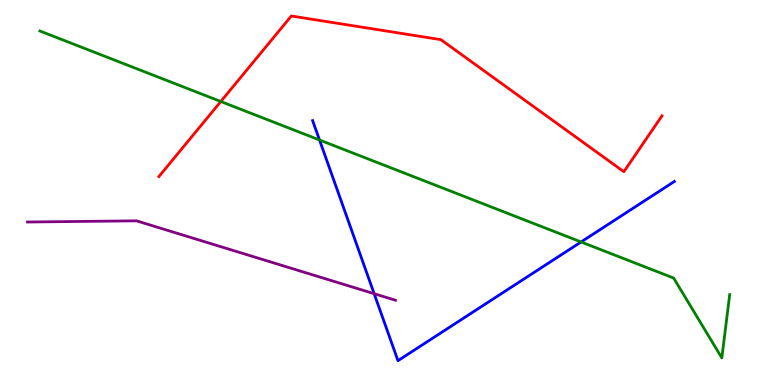[{'lines': ['blue', 'red'], 'intersections': []}, {'lines': ['green', 'red'], 'intersections': [{'x': 2.85, 'y': 7.36}]}, {'lines': ['purple', 'red'], 'intersections': []}, {'lines': ['blue', 'green'], 'intersections': [{'x': 4.12, 'y': 6.36}, {'x': 7.5, 'y': 3.72}]}, {'lines': ['blue', 'purple'], 'intersections': [{'x': 4.83, 'y': 2.37}]}, {'lines': ['green', 'purple'], 'intersections': []}]